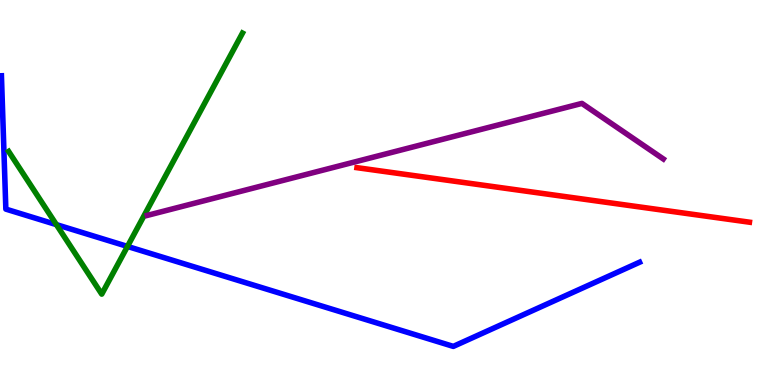[{'lines': ['blue', 'red'], 'intersections': []}, {'lines': ['green', 'red'], 'intersections': []}, {'lines': ['purple', 'red'], 'intersections': []}, {'lines': ['blue', 'green'], 'intersections': [{'x': 0.727, 'y': 4.17}, {'x': 1.64, 'y': 3.6}]}, {'lines': ['blue', 'purple'], 'intersections': []}, {'lines': ['green', 'purple'], 'intersections': []}]